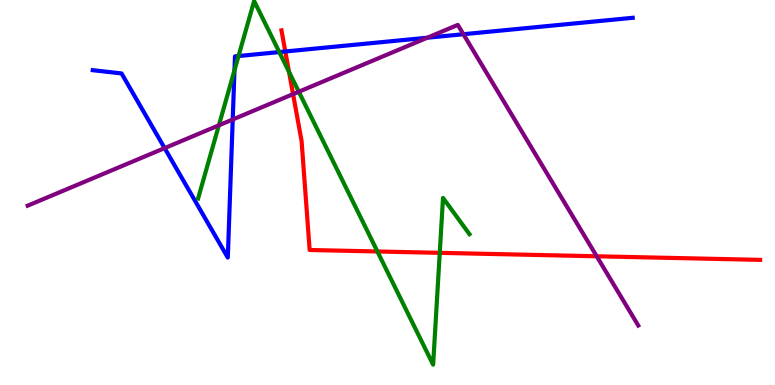[{'lines': ['blue', 'red'], 'intersections': [{'x': 3.68, 'y': 8.66}]}, {'lines': ['green', 'red'], 'intersections': [{'x': 3.73, 'y': 8.13}, {'x': 4.87, 'y': 3.47}, {'x': 5.67, 'y': 3.43}]}, {'lines': ['purple', 'red'], 'intersections': [{'x': 3.78, 'y': 7.55}, {'x': 7.7, 'y': 3.34}]}, {'lines': ['blue', 'green'], 'intersections': [{'x': 3.03, 'y': 8.17}, {'x': 3.08, 'y': 8.54}, {'x': 3.6, 'y': 8.65}]}, {'lines': ['blue', 'purple'], 'intersections': [{'x': 2.12, 'y': 6.15}, {'x': 3.0, 'y': 6.9}, {'x': 5.51, 'y': 9.02}, {'x': 5.98, 'y': 9.11}]}, {'lines': ['green', 'purple'], 'intersections': [{'x': 2.82, 'y': 6.74}, {'x': 3.86, 'y': 7.62}]}]